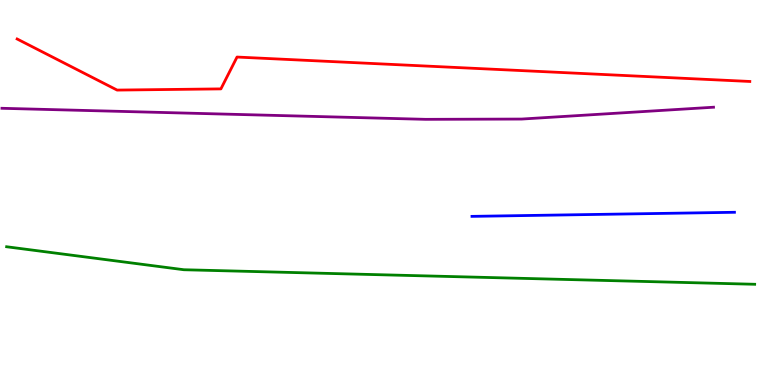[{'lines': ['blue', 'red'], 'intersections': []}, {'lines': ['green', 'red'], 'intersections': []}, {'lines': ['purple', 'red'], 'intersections': []}, {'lines': ['blue', 'green'], 'intersections': []}, {'lines': ['blue', 'purple'], 'intersections': []}, {'lines': ['green', 'purple'], 'intersections': []}]